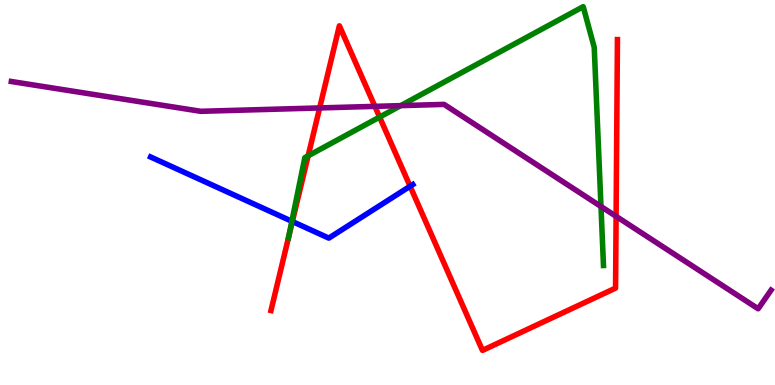[{'lines': ['blue', 'red'], 'intersections': [{'x': 3.77, 'y': 4.25}, {'x': 5.29, 'y': 5.16}]}, {'lines': ['green', 'red'], 'intersections': [{'x': 3.72, 'y': 3.84}, {'x': 3.98, 'y': 5.95}, {'x': 4.9, 'y': 6.96}]}, {'lines': ['purple', 'red'], 'intersections': [{'x': 4.12, 'y': 7.2}, {'x': 4.84, 'y': 7.24}, {'x': 7.95, 'y': 4.38}]}, {'lines': ['blue', 'green'], 'intersections': [{'x': 3.77, 'y': 4.25}]}, {'lines': ['blue', 'purple'], 'intersections': []}, {'lines': ['green', 'purple'], 'intersections': [{'x': 5.17, 'y': 7.26}, {'x': 7.75, 'y': 4.64}]}]